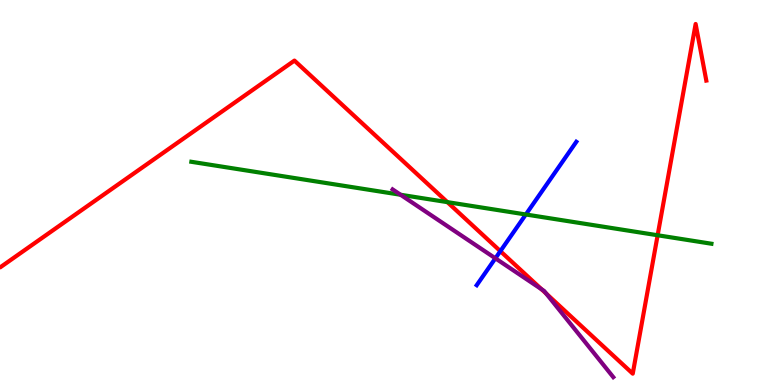[{'lines': ['blue', 'red'], 'intersections': [{'x': 6.46, 'y': 3.48}]}, {'lines': ['green', 'red'], 'intersections': [{'x': 5.77, 'y': 4.75}, {'x': 8.49, 'y': 3.89}]}, {'lines': ['purple', 'red'], 'intersections': [{'x': 6.99, 'y': 2.49}, {'x': 7.05, 'y': 2.37}]}, {'lines': ['blue', 'green'], 'intersections': [{'x': 6.78, 'y': 4.43}]}, {'lines': ['blue', 'purple'], 'intersections': [{'x': 6.39, 'y': 3.29}]}, {'lines': ['green', 'purple'], 'intersections': [{'x': 5.17, 'y': 4.94}]}]